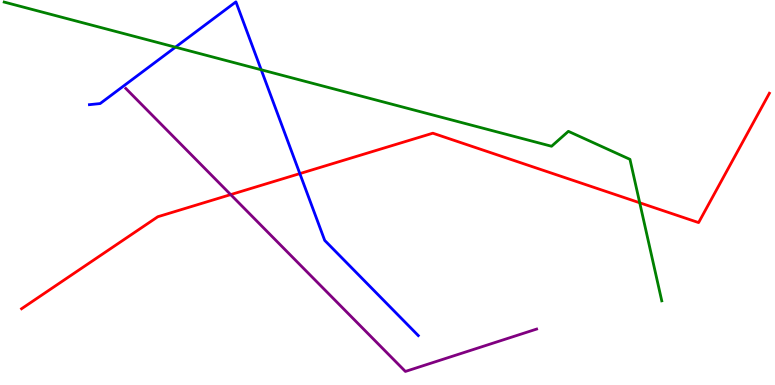[{'lines': ['blue', 'red'], 'intersections': [{'x': 3.87, 'y': 5.49}]}, {'lines': ['green', 'red'], 'intersections': [{'x': 8.25, 'y': 4.73}]}, {'lines': ['purple', 'red'], 'intersections': [{'x': 2.98, 'y': 4.95}]}, {'lines': ['blue', 'green'], 'intersections': [{'x': 2.26, 'y': 8.77}, {'x': 3.37, 'y': 8.19}]}, {'lines': ['blue', 'purple'], 'intersections': []}, {'lines': ['green', 'purple'], 'intersections': []}]